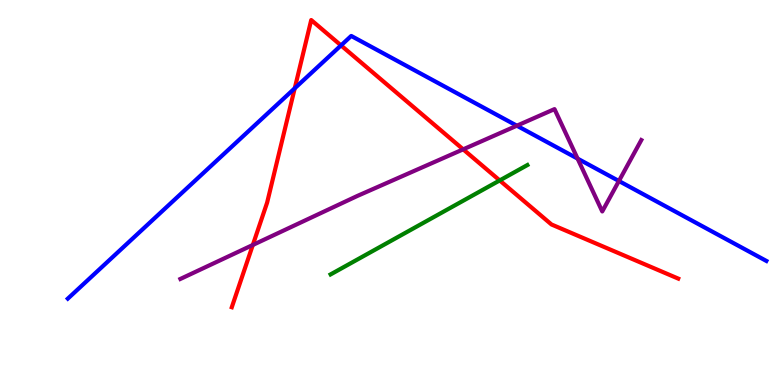[{'lines': ['blue', 'red'], 'intersections': [{'x': 3.8, 'y': 7.71}, {'x': 4.4, 'y': 8.82}]}, {'lines': ['green', 'red'], 'intersections': [{'x': 6.45, 'y': 5.31}]}, {'lines': ['purple', 'red'], 'intersections': [{'x': 3.26, 'y': 3.64}, {'x': 5.98, 'y': 6.12}]}, {'lines': ['blue', 'green'], 'intersections': []}, {'lines': ['blue', 'purple'], 'intersections': [{'x': 6.67, 'y': 6.74}, {'x': 7.45, 'y': 5.88}, {'x': 7.99, 'y': 5.3}]}, {'lines': ['green', 'purple'], 'intersections': []}]